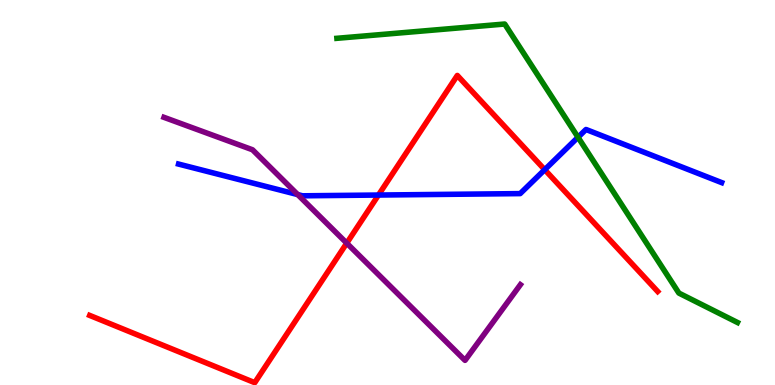[{'lines': ['blue', 'red'], 'intersections': [{'x': 4.88, 'y': 4.93}, {'x': 7.03, 'y': 5.59}]}, {'lines': ['green', 'red'], 'intersections': []}, {'lines': ['purple', 'red'], 'intersections': [{'x': 4.47, 'y': 3.68}]}, {'lines': ['blue', 'green'], 'intersections': [{'x': 7.46, 'y': 6.43}]}, {'lines': ['blue', 'purple'], 'intersections': [{'x': 3.84, 'y': 4.95}]}, {'lines': ['green', 'purple'], 'intersections': []}]